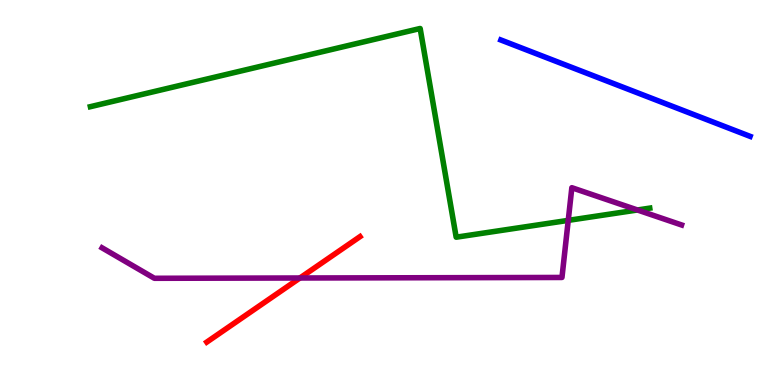[{'lines': ['blue', 'red'], 'intersections': []}, {'lines': ['green', 'red'], 'intersections': []}, {'lines': ['purple', 'red'], 'intersections': [{'x': 3.87, 'y': 2.78}]}, {'lines': ['blue', 'green'], 'intersections': []}, {'lines': ['blue', 'purple'], 'intersections': []}, {'lines': ['green', 'purple'], 'intersections': [{'x': 7.33, 'y': 4.28}, {'x': 8.23, 'y': 4.55}]}]